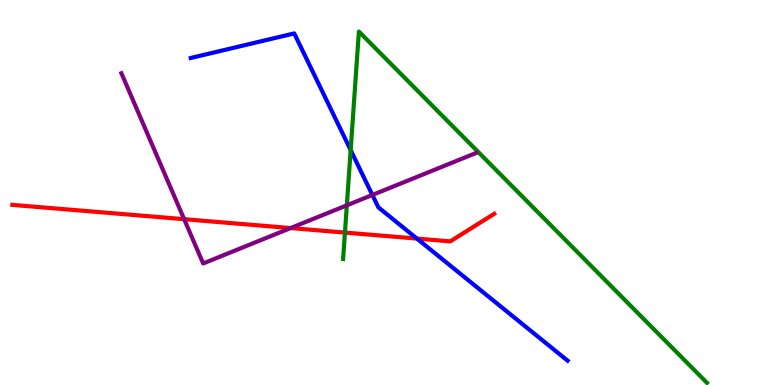[{'lines': ['blue', 'red'], 'intersections': [{'x': 5.38, 'y': 3.8}]}, {'lines': ['green', 'red'], 'intersections': [{'x': 4.45, 'y': 3.96}]}, {'lines': ['purple', 'red'], 'intersections': [{'x': 2.38, 'y': 4.31}, {'x': 3.75, 'y': 4.08}]}, {'lines': ['blue', 'green'], 'intersections': [{'x': 4.52, 'y': 6.1}]}, {'lines': ['blue', 'purple'], 'intersections': [{'x': 4.8, 'y': 4.94}]}, {'lines': ['green', 'purple'], 'intersections': [{'x': 4.48, 'y': 4.67}]}]